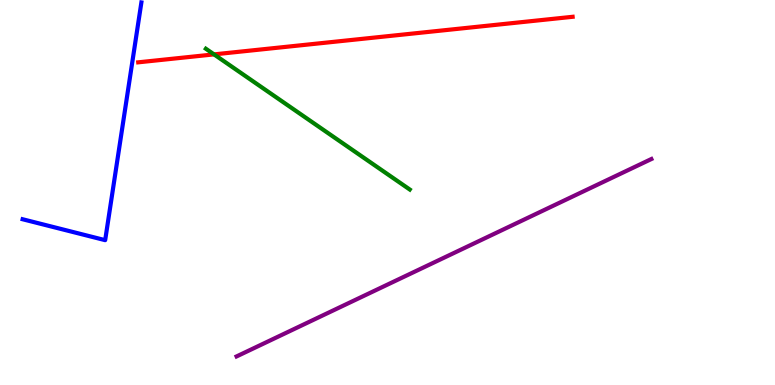[{'lines': ['blue', 'red'], 'intersections': []}, {'lines': ['green', 'red'], 'intersections': [{'x': 2.76, 'y': 8.59}]}, {'lines': ['purple', 'red'], 'intersections': []}, {'lines': ['blue', 'green'], 'intersections': []}, {'lines': ['blue', 'purple'], 'intersections': []}, {'lines': ['green', 'purple'], 'intersections': []}]